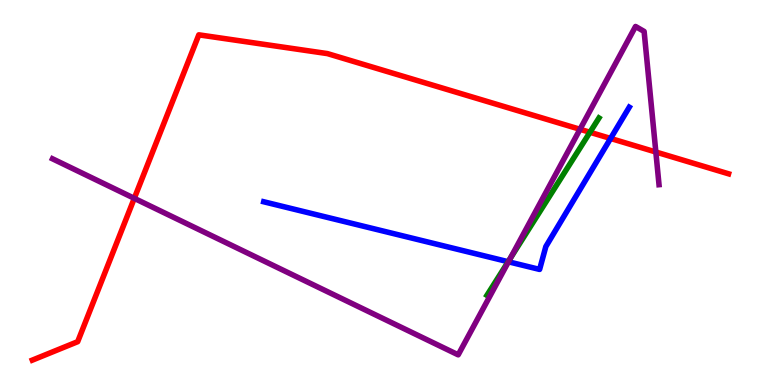[{'lines': ['blue', 'red'], 'intersections': [{'x': 7.88, 'y': 6.4}]}, {'lines': ['green', 'red'], 'intersections': [{'x': 7.61, 'y': 6.56}]}, {'lines': ['purple', 'red'], 'intersections': [{'x': 1.73, 'y': 4.85}, {'x': 7.48, 'y': 6.64}, {'x': 8.46, 'y': 6.05}]}, {'lines': ['blue', 'green'], 'intersections': [{'x': 6.56, 'y': 3.2}]}, {'lines': ['blue', 'purple'], 'intersections': [{'x': 6.56, 'y': 3.2}]}, {'lines': ['green', 'purple'], 'intersections': [{'x': 6.58, 'y': 3.29}]}]